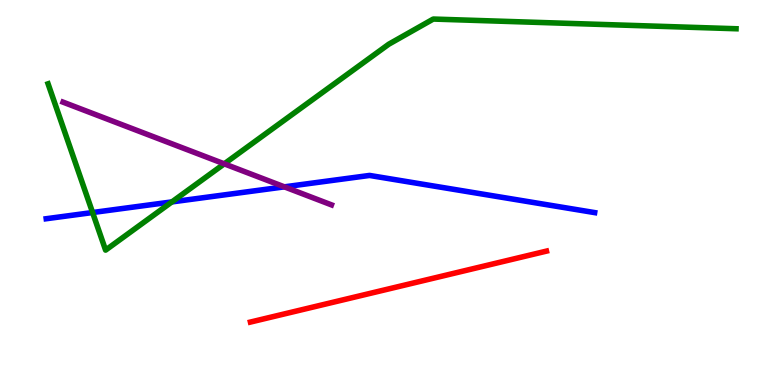[{'lines': ['blue', 'red'], 'intersections': []}, {'lines': ['green', 'red'], 'intersections': []}, {'lines': ['purple', 'red'], 'intersections': []}, {'lines': ['blue', 'green'], 'intersections': [{'x': 1.19, 'y': 4.48}, {'x': 2.22, 'y': 4.76}]}, {'lines': ['blue', 'purple'], 'intersections': [{'x': 3.67, 'y': 5.15}]}, {'lines': ['green', 'purple'], 'intersections': [{'x': 2.89, 'y': 5.74}]}]